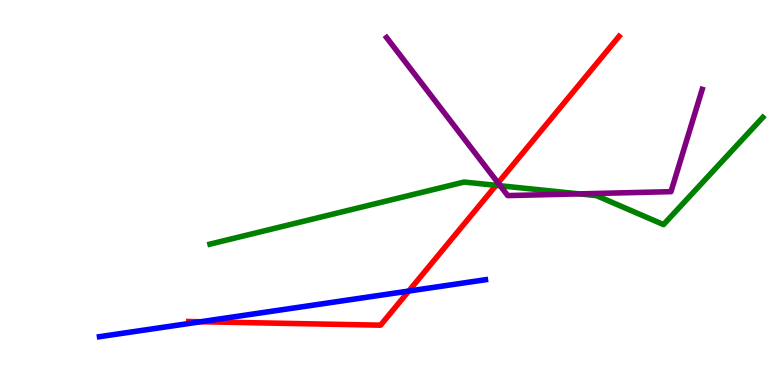[{'lines': ['blue', 'red'], 'intersections': [{'x': 2.59, 'y': 1.64}, {'x': 5.27, 'y': 2.44}]}, {'lines': ['green', 'red'], 'intersections': [{'x': 6.4, 'y': 5.19}]}, {'lines': ['purple', 'red'], 'intersections': [{'x': 6.43, 'y': 5.25}]}, {'lines': ['blue', 'green'], 'intersections': []}, {'lines': ['blue', 'purple'], 'intersections': []}, {'lines': ['green', 'purple'], 'intersections': [{'x': 6.45, 'y': 5.18}, {'x': 7.47, 'y': 4.96}]}]